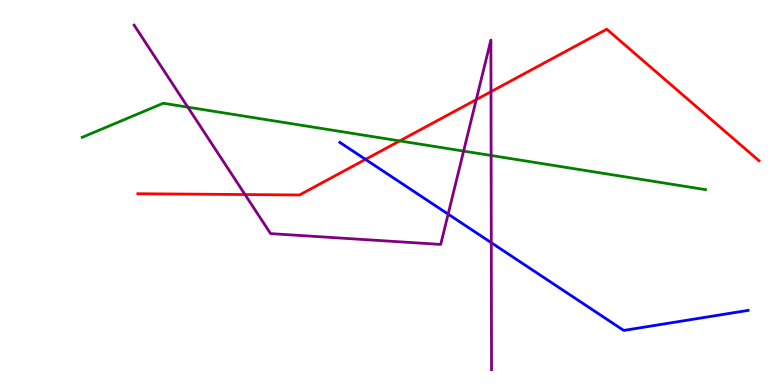[{'lines': ['blue', 'red'], 'intersections': [{'x': 4.72, 'y': 5.86}]}, {'lines': ['green', 'red'], 'intersections': [{'x': 5.16, 'y': 6.34}]}, {'lines': ['purple', 'red'], 'intersections': [{'x': 3.16, 'y': 4.95}, {'x': 6.15, 'y': 7.41}, {'x': 6.34, 'y': 7.62}]}, {'lines': ['blue', 'green'], 'intersections': []}, {'lines': ['blue', 'purple'], 'intersections': [{'x': 5.78, 'y': 4.44}, {'x': 6.34, 'y': 3.7}]}, {'lines': ['green', 'purple'], 'intersections': [{'x': 2.42, 'y': 7.22}, {'x': 5.98, 'y': 6.08}, {'x': 6.34, 'y': 5.96}]}]